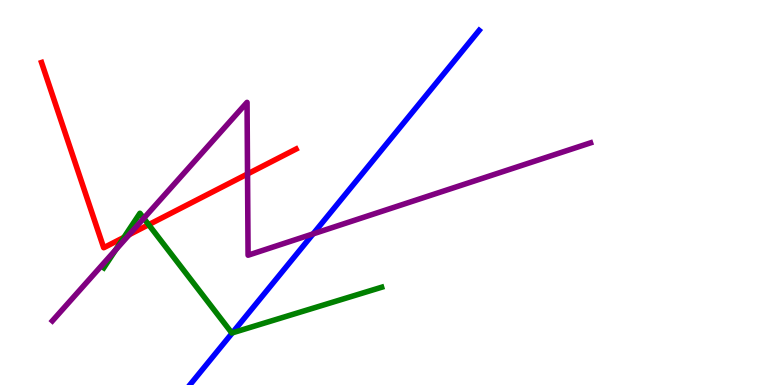[{'lines': ['blue', 'red'], 'intersections': []}, {'lines': ['green', 'red'], 'intersections': [{'x': 1.6, 'y': 3.83}, {'x': 1.92, 'y': 4.16}]}, {'lines': ['purple', 'red'], 'intersections': [{'x': 1.67, 'y': 3.9}, {'x': 3.19, 'y': 5.48}]}, {'lines': ['blue', 'green'], 'intersections': [{'x': 3.0, 'y': 1.35}]}, {'lines': ['blue', 'purple'], 'intersections': [{'x': 4.04, 'y': 3.93}]}, {'lines': ['green', 'purple'], 'intersections': [{'x': 1.49, 'y': 3.51}, {'x': 1.86, 'y': 4.33}]}]